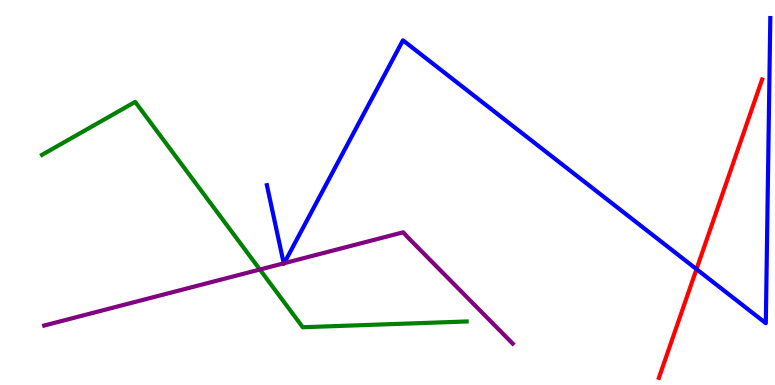[{'lines': ['blue', 'red'], 'intersections': [{'x': 8.99, 'y': 3.01}]}, {'lines': ['green', 'red'], 'intersections': []}, {'lines': ['purple', 'red'], 'intersections': []}, {'lines': ['blue', 'green'], 'intersections': []}, {'lines': ['blue', 'purple'], 'intersections': [{'x': 3.66, 'y': 3.16}, {'x': 3.67, 'y': 3.16}]}, {'lines': ['green', 'purple'], 'intersections': [{'x': 3.35, 'y': 3.0}]}]